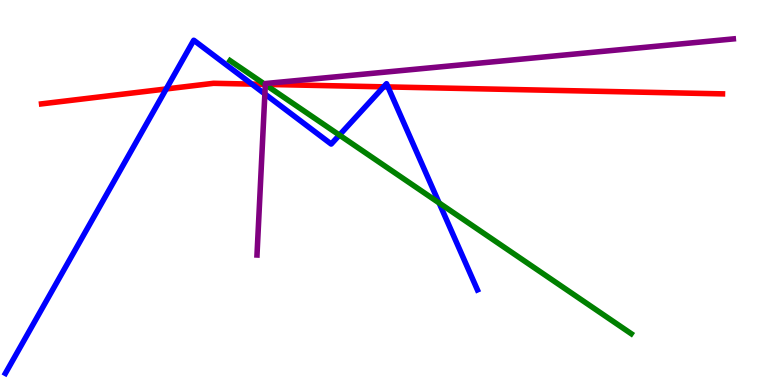[{'lines': ['blue', 'red'], 'intersections': [{'x': 2.14, 'y': 7.69}, {'x': 3.25, 'y': 7.82}, {'x': 4.95, 'y': 7.74}, {'x': 5.01, 'y': 7.74}]}, {'lines': ['green', 'red'], 'intersections': [{'x': 3.42, 'y': 7.81}]}, {'lines': ['purple', 'red'], 'intersections': [{'x': 3.42, 'y': 7.81}]}, {'lines': ['blue', 'green'], 'intersections': [{'x': 4.38, 'y': 6.49}, {'x': 5.67, 'y': 4.73}]}, {'lines': ['blue', 'purple'], 'intersections': [{'x': 3.42, 'y': 7.56}]}, {'lines': ['green', 'purple'], 'intersections': [{'x': 3.42, 'y': 7.8}]}]